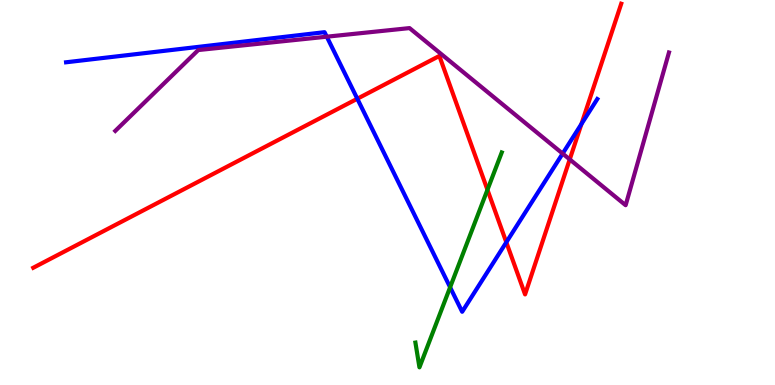[{'lines': ['blue', 'red'], 'intersections': [{'x': 4.61, 'y': 7.44}, {'x': 6.53, 'y': 3.71}, {'x': 7.5, 'y': 6.78}]}, {'lines': ['green', 'red'], 'intersections': [{'x': 6.29, 'y': 5.07}]}, {'lines': ['purple', 'red'], 'intersections': [{'x': 7.35, 'y': 5.86}]}, {'lines': ['blue', 'green'], 'intersections': [{'x': 5.81, 'y': 2.54}]}, {'lines': ['blue', 'purple'], 'intersections': [{'x': 4.22, 'y': 9.05}, {'x': 7.26, 'y': 6.01}]}, {'lines': ['green', 'purple'], 'intersections': []}]